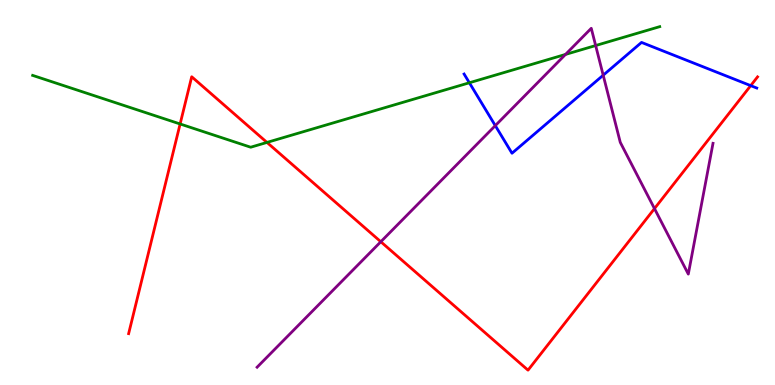[{'lines': ['blue', 'red'], 'intersections': [{'x': 9.69, 'y': 7.78}]}, {'lines': ['green', 'red'], 'intersections': [{'x': 2.32, 'y': 6.78}, {'x': 3.44, 'y': 6.3}]}, {'lines': ['purple', 'red'], 'intersections': [{'x': 4.91, 'y': 3.72}, {'x': 8.44, 'y': 4.58}]}, {'lines': ['blue', 'green'], 'intersections': [{'x': 6.06, 'y': 7.85}]}, {'lines': ['blue', 'purple'], 'intersections': [{'x': 6.39, 'y': 6.74}, {'x': 7.78, 'y': 8.05}]}, {'lines': ['green', 'purple'], 'intersections': [{'x': 7.3, 'y': 8.59}, {'x': 7.69, 'y': 8.82}]}]